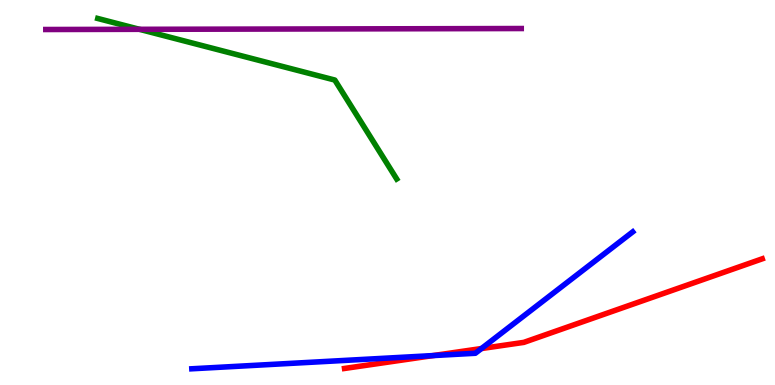[{'lines': ['blue', 'red'], 'intersections': [{'x': 5.59, 'y': 0.764}, {'x': 6.21, 'y': 0.947}]}, {'lines': ['green', 'red'], 'intersections': []}, {'lines': ['purple', 'red'], 'intersections': []}, {'lines': ['blue', 'green'], 'intersections': []}, {'lines': ['blue', 'purple'], 'intersections': []}, {'lines': ['green', 'purple'], 'intersections': [{'x': 1.8, 'y': 9.24}]}]